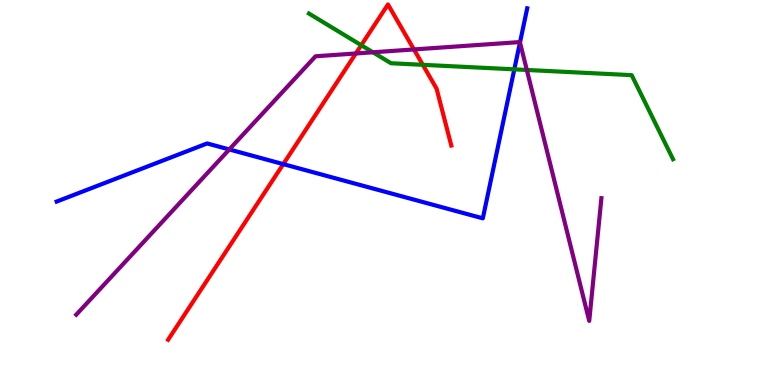[{'lines': ['blue', 'red'], 'intersections': [{'x': 3.66, 'y': 5.74}]}, {'lines': ['green', 'red'], 'intersections': [{'x': 4.66, 'y': 8.83}, {'x': 5.46, 'y': 8.32}]}, {'lines': ['purple', 'red'], 'intersections': [{'x': 4.59, 'y': 8.61}, {'x': 5.34, 'y': 8.72}]}, {'lines': ['blue', 'green'], 'intersections': [{'x': 6.64, 'y': 8.2}]}, {'lines': ['blue', 'purple'], 'intersections': [{'x': 2.96, 'y': 6.12}, {'x': 6.71, 'y': 8.9}]}, {'lines': ['green', 'purple'], 'intersections': [{'x': 4.81, 'y': 8.64}, {'x': 6.8, 'y': 8.18}]}]